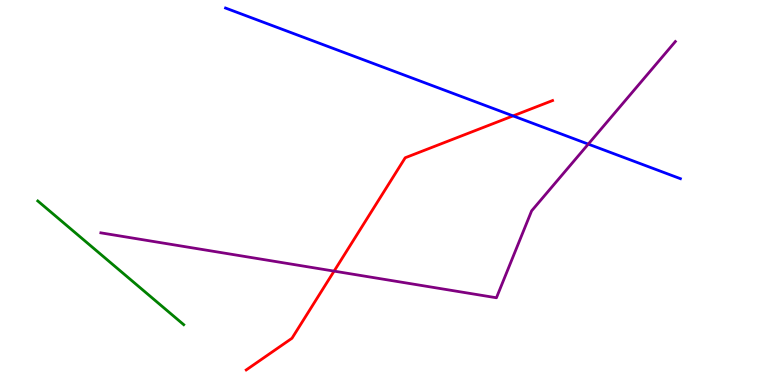[{'lines': ['blue', 'red'], 'intersections': [{'x': 6.62, 'y': 6.99}]}, {'lines': ['green', 'red'], 'intersections': []}, {'lines': ['purple', 'red'], 'intersections': [{'x': 4.31, 'y': 2.96}]}, {'lines': ['blue', 'green'], 'intersections': []}, {'lines': ['blue', 'purple'], 'intersections': [{'x': 7.59, 'y': 6.26}]}, {'lines': ['green', 'purple'], 'intersections': []}]